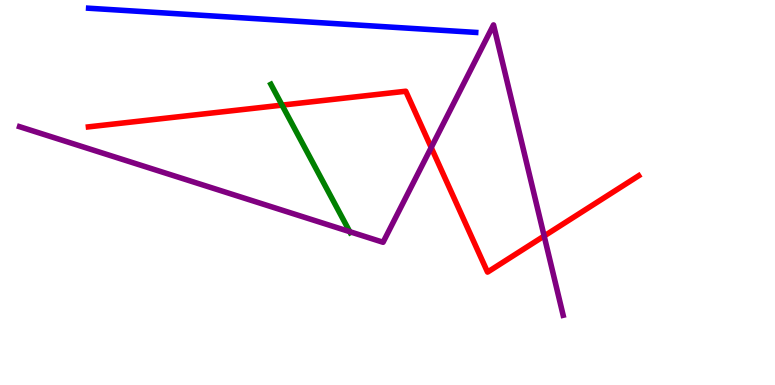[{'lines': ['blue', 'red'], 'intersections': []}, {'lines': ['green', 'red'], 'intersections': [{'x': 3.64, 'y': 7.27}]}, {'lines': ['purple', 'red'], 'intersections': [{'x': 5.56, 'y': 6.17}, {'x': 7.02, 'y': 3.87}]}, {'lines': ['blue', 'green'], 'intersections': []}, {'lines': ['blue', 'purple'], 'intersections': []}, {'lines': ['green', 'purple'], 'intersections': [{'x': 4.51, 'y': 3.98}]}]